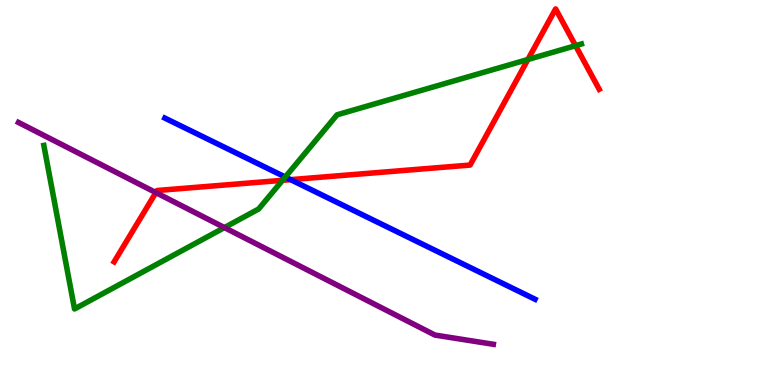[{'lines': ['blue', 'red'], 'intersections': [{'x': 3.75, 'y': 5.33}]}, {'lines': ['green', 'red'], 'intersections': [{'x': 3.65, 'y': 5.32}, {'x': 6.81, 'y': 8.45}, {'x': 7.43, 'y': 8.81}]}, {'lines': ['purple', 'red'], 'intersections': [{'x': 2.01, 'y': 5.0}]}, {'lines': ['blue', 'green'], 'intersections': [{'x': 3.68, 'y': 5.4}]}, {'lines': ['blue', 'purple'], 'intersections': []}, {'lines': ['green', 'purple'], 'intersections': [{'x': 2.9, 'y': 4.09}]}]